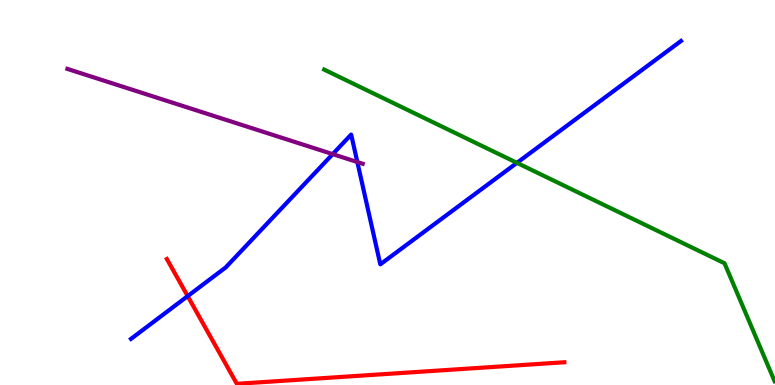[{'lines': ['blue', 'red'], 'intersections': [{'x': 2.42, 'y': 2.31}]}, {'lines': ['green', 'red'], 'intersections': []}, {'lines': ['purple', 'red'], 'intersections': []}, {'lines': ['blue', 'green'], 'intersections': [{'x': 6.67, 'y': 5.77}]}, {'lines': ['blue', 'purple'], 'intersections': [{'x': 4.29, 'y': 6.0}, {'x': 4.61, 'y': 5.79}]}, {'lines': ['green', 'purple'], 'intersections': []}]